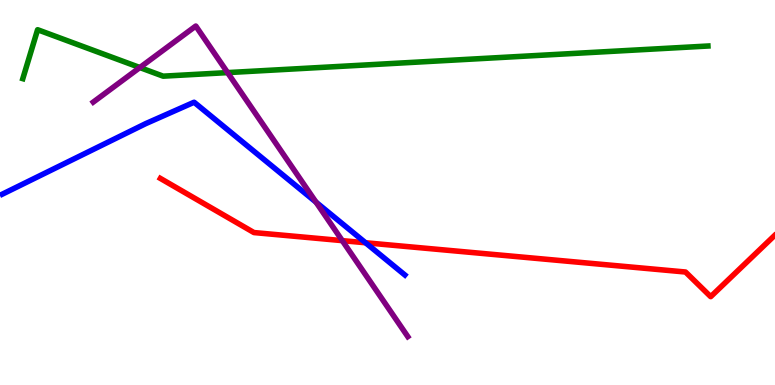[{'lines': ['blue', 'red'], 'intersections': [{'x': 4.72, 'y': 3.69}]}, {'lines': ['green', 'red'], 'intersections': []}, {'lines': ['purple', 'red'], 'intersections': [{'x': 4.42, 'y': 3.75}]}, {'lines': ['blue', 'green'], 'intersections': []}, {'lines': ['blue', 'purple'], 'intersections': [{'x': 4.08, 'y': 4.75}]}, {'lines': ['green', 'purple'], 'intersections': [{'x': 1.8, 'y': 8.25}, {'x': 2.94, 'y': 8.11}]}]